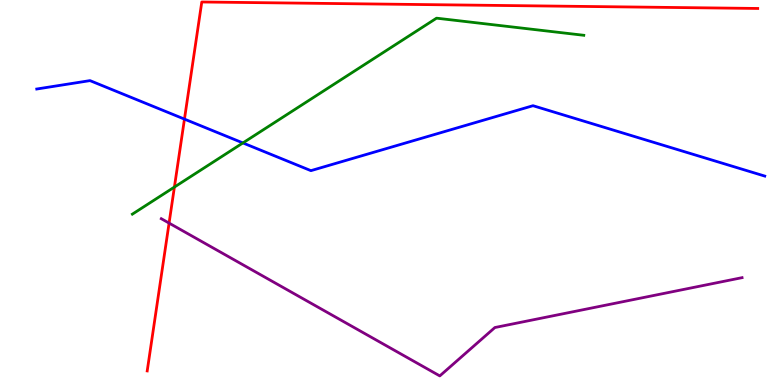[{'lines': ['blue', 'red'], 'intersections': [{'x': 2.38, 'y': 6.91}]}, {'lines': ['green', 'red'], 'intersections': [{'x': 2.25, 'y': 5.14}]}, {'lines': ['purple', 'red'], 'intersections': [{'x': 2.18, 'y': 4.21}]}, {'lines': ['blue', 'green'], 'intersections': [{'x': 3.13, 'y': 6.29}]}, {'lines': ['blue', 'purple'], 'intersections': []}, {'lines': ['green', 'purple'], 'intersections': []}]